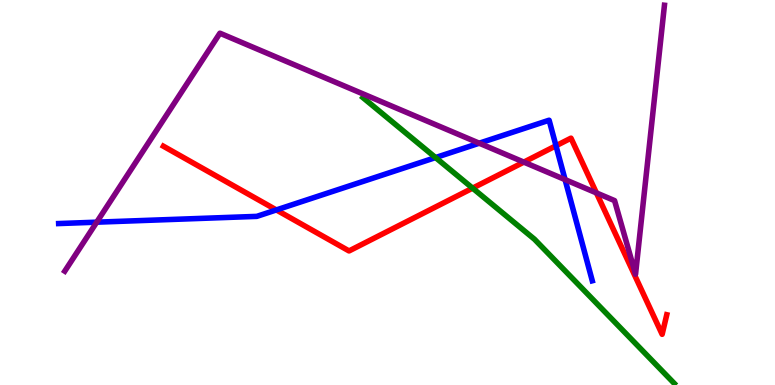[{'lines': ['blue', 'red'], 'intersections': [{'x': 3.57, 'y': 4.55}, {'x': 7.17, 'y': 6.21}]}, {'lines': ['green', 'red'], 'intersections': [{'x': 6.1, 'y': 5.11}]}, {'lines': ['purple', 'red'], 'intersections': [{'x': 6.76, 'y': 5.79}, {'x': 7.7, 'y': 4.99}]}, {'lines': ['blue', 'green'], 'intersections': [{'x': 5.62, 'y': 5.91}]}, {'lines': ['blue', 'purple'], 'intersections': [{'x': 1.25, 'y': 4.23}, {'x': 6.18, 'y': 6.28}, {'x': 7.29, 'y': 5.33}]}, {'lines': ['green', 'purple'], 'intersections': []}]